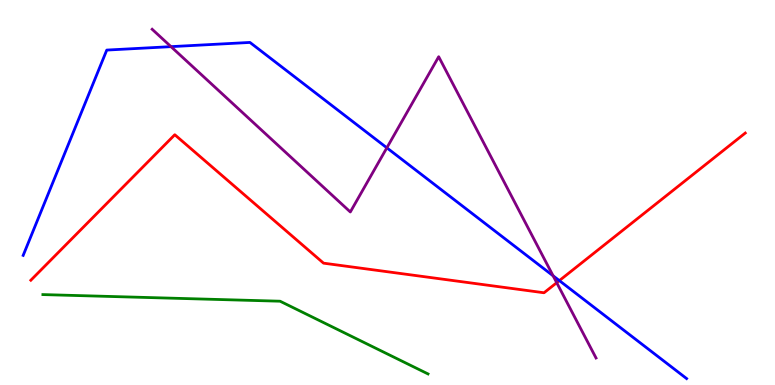[{'lines': ['blue', 'red'], 'intersections': [{'x': 7.22, 'y': 2.71}]}, {'lines': ['green', 'red'], 'intersections': []}, {'lines': ['purple', 'red'], 'intersections': [{'x': 7.18, 'y': 2.66}]}, {'lines': ['blue', 'green'], 'intersections': []}, {'lines': ['blue', 'purple'], 'intersections': [{'x': 2.21, 'y': 8.79}, {'x': 4.99, 'y': 6.16}, {'x': 7.14, 'y': 2.84}]}, {'lines': ['green', 'purple'], 'intersections': []}]